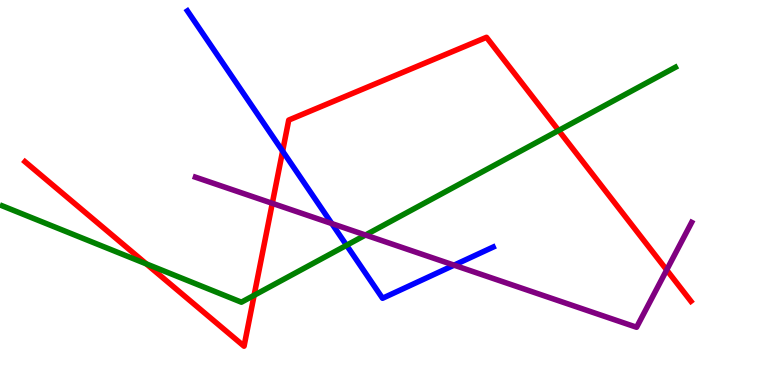[{'lines': ['blue', 'red'], 'intersections': [{'x': 3.65, 'y': 6.08}]}, {'lines': ['green', 'red'], 'intersections': [{'x': 1.89, 'y': 3.15}, {'x': 3.28, 'y': 2.33}, {'x': 7.21, 'y': 6.61}]}, {'lines': ['purple', 'red'], 'intersections': [{'x': 3.51, 'y': 4.72}, {'x': 8.6, 'y': 2.99}]}, {'lines': ['blue', 'green'], 'intersections': [{'x': 4.47, 'y': 3.63}]}, {'lines': ['blue', 'purple'], 'intersections': [{'x': 4.28, 'y': 4.19}, {'x': 5.86, 'y': 3.11}]}, {'lines': ['green', 'purple'], 'intersections': [{'x': 4.72, 'y': 3.9}]}]